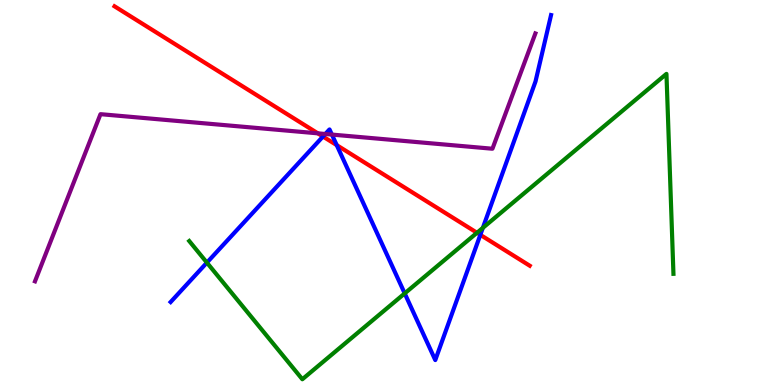[{'lines': ['blue', 'red'], 'intersections': [{'x': 4.17, 'y': 6.45}, {'x': 4.34, 'y': 6.23}, {'x': 6.2, 'y': 3.9}]}, {'lines': ['green', 'red'], 'intersections': [{'x': 6.15, 'y': 3.95}]}, {'lines': ['purple', 'red'], 'intersections': [{'x': 4.1, 'y': 6.54}]}, {'lines': ['blue', 'green'], 'intersections': [{'x': 2.67, 'y': 3.18}, {'x': 5.22, 'y': 2.38}, {'x': 6.23, 'y': 4.08}]}, {'lines': ['blue', 'purple'], 'intersections': [{'x': 4.2, 'y': 6.52}, {'x': 4.28, 'y': 6.5}]}, {'lines': ['green', 'purple'], 'intersections': []}]